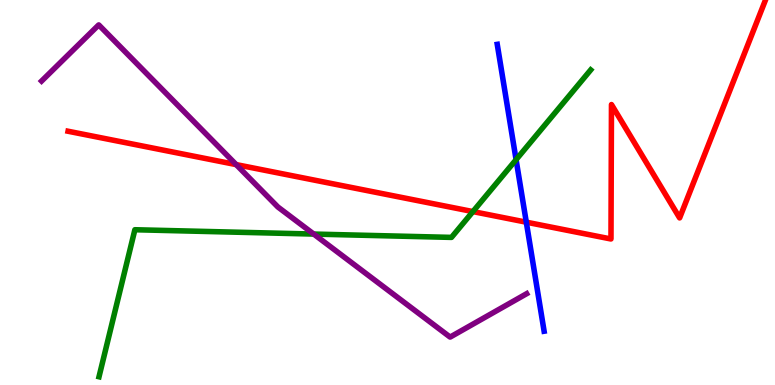[{'lines': ['blue', 'red'], 'intersections': [{'x': 6.79, 'y': 4.23}]}, {'lines': ['green', 'red'], 'intersections': [{'x': 6.1, 'y': 4.5}]}, {'lines': ['purple', 'red'], 'intersections': [{'x': 3.05, 'y': 5.72}]}, {'lines': ['blue', 'green'], 'intersections': [{'x': 6.66, 'y': 5.85}]}, {'lines': ['blue', 'purple'], 'intersections': []}, {'lines': ['green', 'purple'], 'intersections': [{'x': 4.05, 'y': 3.92}]}]